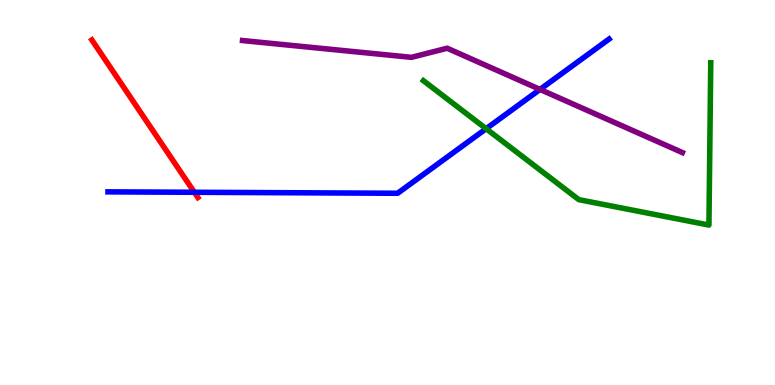[{'lines': ['blue', 'red'], 'intersections': [{'x': 2.51, 'y': 5.01}]}, {'lines': ['green', 'red'], 'intersections': []}, {'lines': ['purple', 'red'], 'intersections': []}, {'lines': ['blue', 'green'], 'intersections': [{'x': 6.27, 'y': 6.66}]}, {'lines': ['blue', 'purple'], 'intersections': [{'x': 6.97, 'y': 7.68}]}, {'lines': ['green', 'purple'], 'intersections': []}]